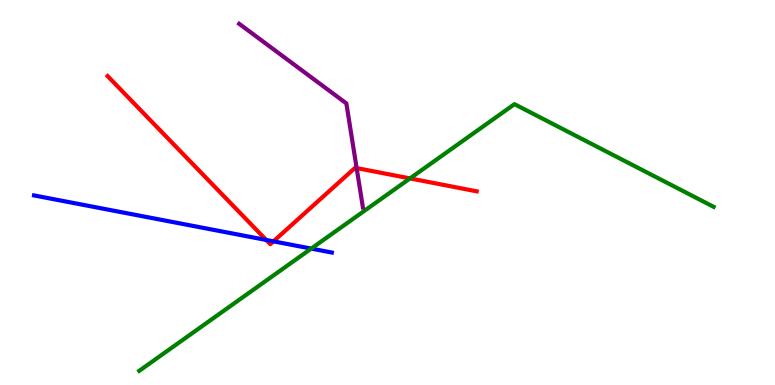[{'lines': ['blue', 'red'], 'intersections': [{'x': 3.44, 'y': 3.77}, {'x': 3.53, 'y': 3.73}]}, {'lines': ['green', 'red'], 'intersections': [{'x': 5.29, 'y': 5.37}]}, {'lines': ['purple', 'red'], 'intersections': [{'x': 4.6, 'y': 5.63}]}, {'lines': ['blue', 'green'], 'intersections': [{'x': 4.02, 'y': 3.54}]}, {'lines': ['blue', 'purple'], 'intersections': []}, {'lines': ['green', 'purple'], 'intersections': []}]